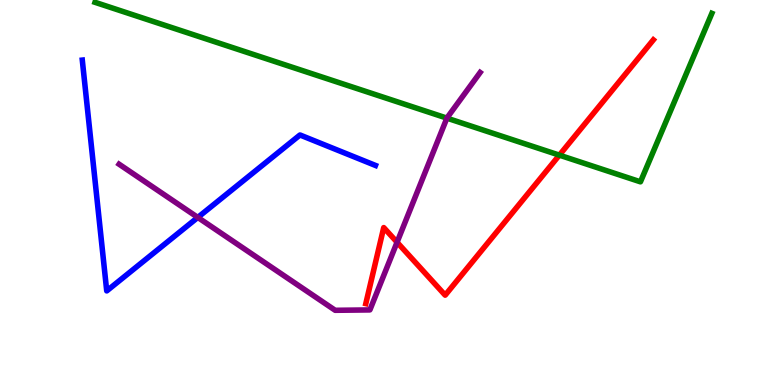[{'lines': ['blue', 'red'], 'intersections': []}, {'lines': ['green', 'red'], 'intersections': [{'x': 7.22, 'y': 5.97}]}, {'lines': ['purple', 'red'], 'intersections': [{'x': 5.12, 'y': 3.71}]}, {'lines': ['blue', 'green'], 'intersections': []}, {'lines': ['blue', 'purple'], 'intersections': [{'x': 2.55, 'y': 4.35}]}, {'lines': ['green', 'purple'], 'intersections': [{'x': 5.77, 'y': 6.93}]}]